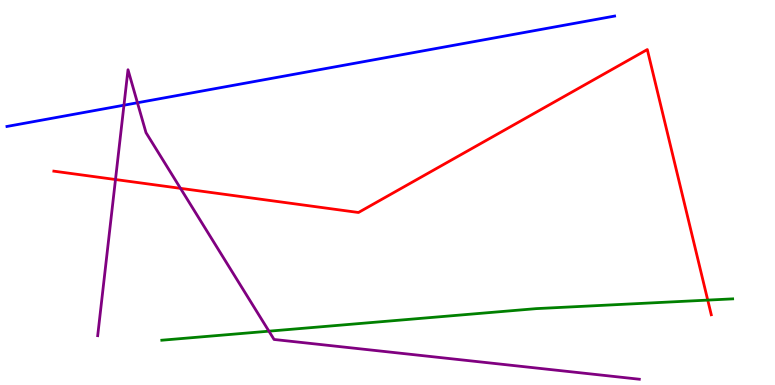[{'lines': ['blue', 'red'], 'intersections': []}, {'lines': ['green', 'red'], 'intersections': [{'x': 9.13, 'y': 2.21}]}, {'lines': ['purple', 'red'], 'intersections': [{'x': 1.49, 'y': 5.34}, {'x': 2.33, 'y': 5.11}]}, {'lines': ['blue', 'green'], 'intersections': []}, {'lines': ['blue', 'purple'], 'intersections': [{'x': 1.6, 'y': 7.27}, {'x': 1.77, 'y': 7.33}]}, {'lines': ['green', 'purple'], 'intersections': [{'x': 3.47, 'y': 1.4}]}]